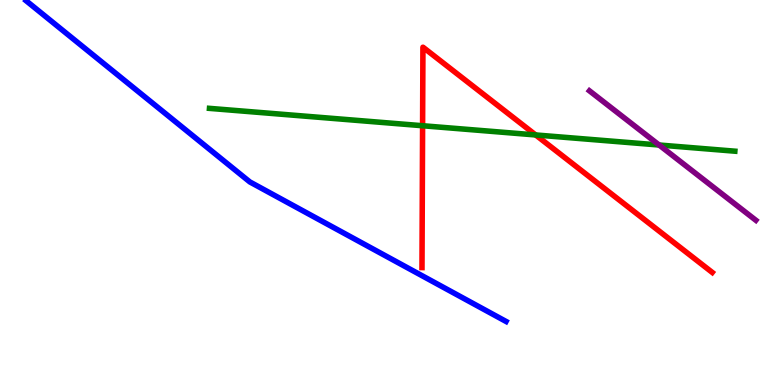[{'lines': ['blue', 'red'], 'intersections': []}, {'lines': ['green', 'red'], 'intersections': [{'x': 5.45, 'y': 6.73}, {'x': 6.91, 'y': 6.49}]}, {'lines': ['purple', 'red'], 'intersections': []}, {'lines': ['blue', 'green'], 'intersections': []}, {'lines': ['blue', 'purple'], 'intersections': []}, {'lines': ['green', 'purple'], 'intersections': [{'x': 8.5, 'y': 6.23}]}]